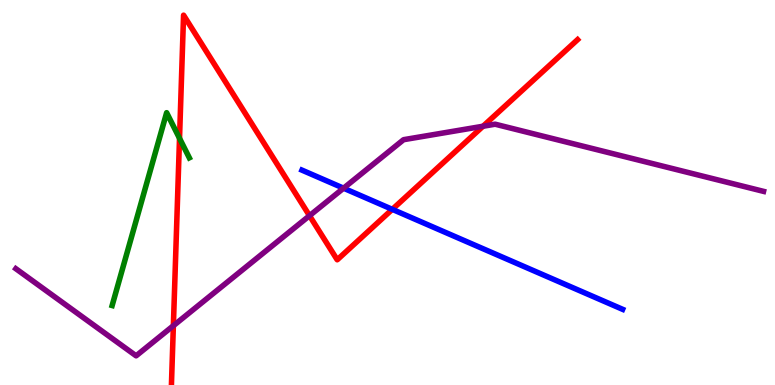[{'lines': ['blue', 'red'], 'intersections': [{'x': 5.06, 'y': 4.56}]}, {'lines': ['green', 'red'], 'intersections': [{'x': 2.32, 'y': 6.41}]}, {'lines': ['purple', 'red'], 'intersections': [{'x': 2.24, 'y': 1.54}, {'x': 3.99, 'y': 4.4}, {'x': 6.23, 'y': 6.72}]}, {'lines': ['blue', 'green'], 'intersections': []}, {'lines': ['blue', 'purple'], 'intersections': [{'x': 4.43, 'y': 5.11}]}, {'lines': ['green', 'purple'], 'intersections': []}]